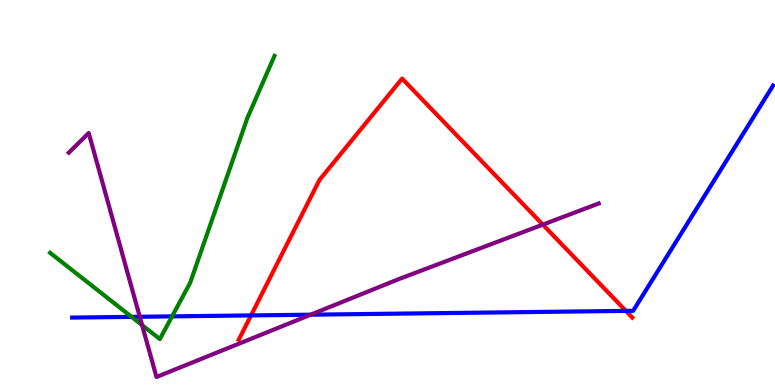[{'lines': ['blue', 'red'], 'intersections': [{'x': 3.24, 'y': 1.81}, {'x': 8.08, 'y': 1.92}]}, {'lines': ['green', 'red'], 'intersections': []}, {'lines': ['purple', 'red'], 'intersections': [{'x': 7.0, 'y': 4.17}]}, {'lines': ['blue', 'green'], 'intersections': [{'x': 1.7, 'y': 1.77}, {'x': 2.22, 'y': 1.78}]}, {'lines': ['blue', 'purple'], 'intersections': [{'x': 1.8, 'y': 1.77}, {'x': 4.01, 'y': 1.83}]}, {'lines': ['green', 'purple'], 'intersections': [{'x': 1.83, 'y': 1.56}]}]